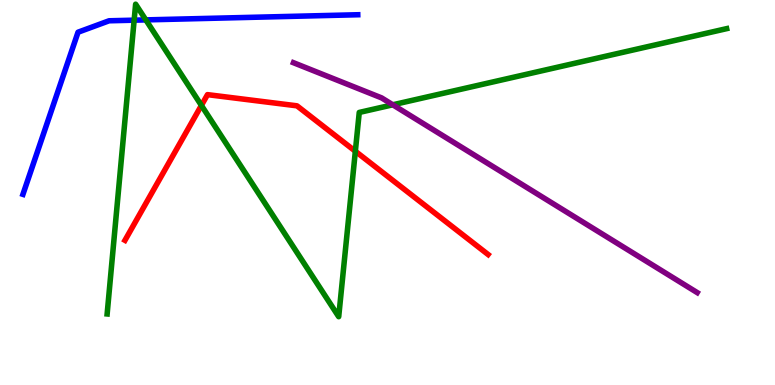[{'lines': ['blue', 'red'], 'intersections': []}, {'lines': ['green', 'red'], 'intersections': [{'x': 2.6, 'y': 7.26}, {'x': 4.59, 'y': 6.07}]}, {'lines': ['purple', 'red'], 'intersections': []}, {'lines': ['blue', 'green'], 'intersections': [{'x': 1.73, 'y': 9.48}, {'x': 1.88, 'y': 9.48}]}, {'lines': ['blue', 'purple'], 'intersections': []}, {'lines': ['green', 'purple'], 'intersections': [{'x': 5.07, 'y': 7.28}]}]